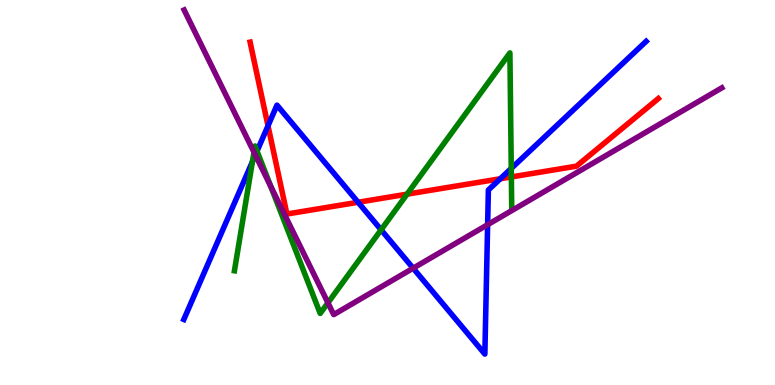[{'lines': ['blue', 'red'], 'intersections': [{'x': 3.46, 'y': 6.73}, {'x': 4.62, 'y': 4.75}, {'x': 6.46, 'y': 5.36}]}, {'lines': ['green', 'red'], 'intersections': [{'x': 5.25, 'y': 4.96}, {'x': 6.6, 'y': 5.4}]}, {'lines': ['purple', 'red'], 'intersections': []}, {'lines': ['blue', 'green'], 'intersections': [{'x': 3.26, 'y': 5.8}, {'x': 3.32, 'y': 6.08}, {'x': 4.92, 'y': 4.03}, {'x': 6.6, 'y': 5.63}]}, {'lines': ['blue', 'purple'], 'intersections': [{'x': 3.29, 'y': 5.97}, {'x': 5.33, 'y': 3.03}, {'x': 6.29, 'y': 4.16}]}, {'lines': ['green', 'purple'], 'intersections': [{'x': 3.28, 'y': 6.05}, {'x': 3.49, 'y': 5.16}, {'x': 4.23, 'y': 2.13}]}]